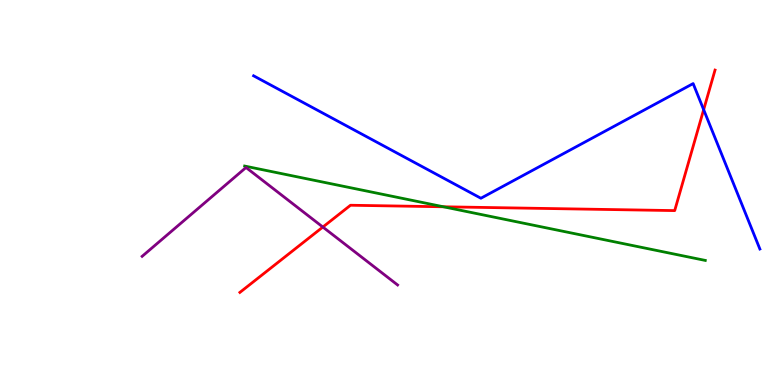[{'lines': ['blue', 'red'], 'intersections': [{'x': 9.08, 'y': 7.15}]}, {'lines': ['green', 'red'], 'intersections': [{'x': 5.72, 'y': 4.63}]}, {'lines': ['purple', 'red'], 'intersections': [{'x': 4.17, 'y': 4.1}]}, {'lines': ['blue', 'green'], 'intersections': []}, {'lines': ['blue', 'purple'], 'intersections': []}, {'lines': ['green', 'purple'], 'intersections': []}]